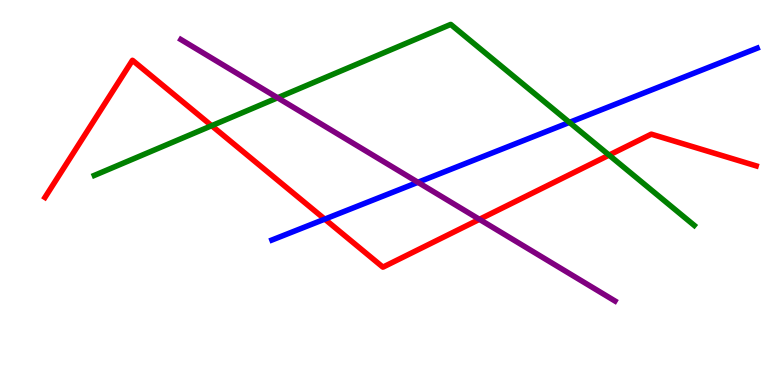[{'lines': ['blue', 'red'], 'intersections': [{'x': 4.19, 'y': 4.31}]}, {'lines': ['green', 'red'], 'intersections': [{'x': 2.73, 'y': 6.74}, {'x': 7.86, 'y': 5.97}]}, {'lines': ['purple', 'red'], 'intersections': [{'x': 6.19, 'y': 4.3}]}, {'lines': ['blue', 'green'], 'intersections': [{'x': 7.35, 'y': 6.82}]}, {'lines': ['blue', 'purple'], 'intersections': [{'x': 5.39, 'y': 5.26}]}, {'lines': ['green', 'purple'], 'intersections': [{'x': 3.58, 'y': 7.46}]}]